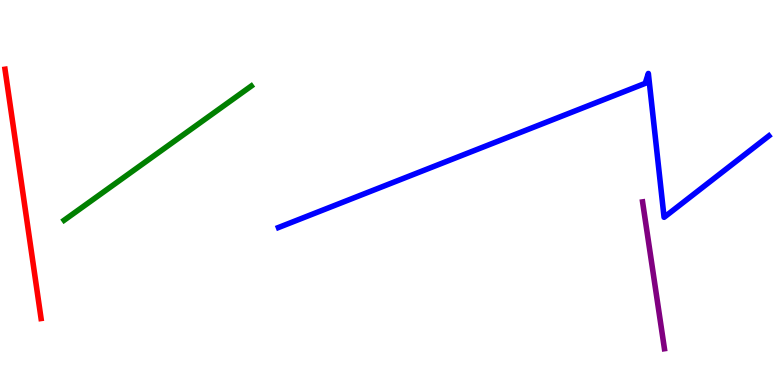[{'lines': ['blue', 'red'], 'intersections': []}, {'lines': ['green', 'red'], 'intersections': []}, {'lines': ['purple', 'red'], 'intersections': []}, {'lines': ['blue', 'green'], 'intersections': []}, {'lines': ['blue', 'purple'], 'intersections': []}, {'lines': ['green', 'purple'], 'intersections': []}]